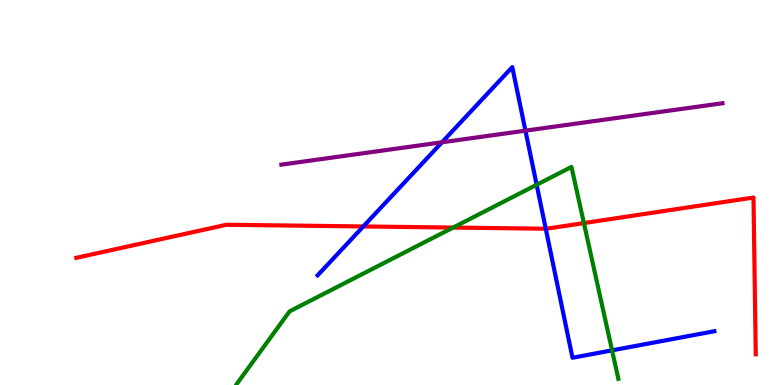[{'lines': ['blue', 'red'], 'intersections': [{'x': 4.69, 'y': 4.12}, {'x': 7.04, 'y': 4.06}]}, {'lines': ['green', 'red'], 'intersections': [{'x': 5.85, 'y': 4.09}, {'x': 7.53, 'y': 4.21}]}, {'lines': ['purple', 'red'], 'intersections': []}, {'lines': ['blue', 'green'], 'intersections': [{'x': 6.92, 'y': 5.2}, {'x': 7.9, 'y': 0.9}]}, {'lines': ['blue', 'purple'], 'intersections': [{'x': 5.7, 'y': 6.3}, {'x': 6.78, 'y': 6.61}]}, {'lines': ['green', 'purple'], 'intersections': []}]